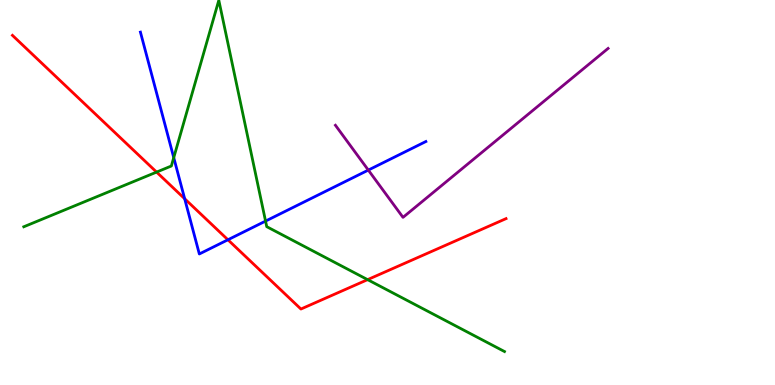[{'lines': ['blue', 'red'], 'intersections': [{'x': 2.38, 'y': 4.84}, {'x': 2.94, 'y': 3.77}]}, {'lines': ['green', 'red'], 'intersections': [{'x': 2.02, 'y': 5.53}, {'x': 4.74, 'y': 2.74}]}, {'lines': ['purple', 'red'], 'intersections': []}, {'lines': ['blue', 'green'], 'intersections': [{'x': 2.24, 'y': 5.91}, {'x': 3.43, 'y': 4.26}]}, {'lines': ['blue', 'purple'], 'intersections': [{'x': 4.75, 'y': 5.58}]}, {'lines': ['green', 'purple'], 'intersections': []}]